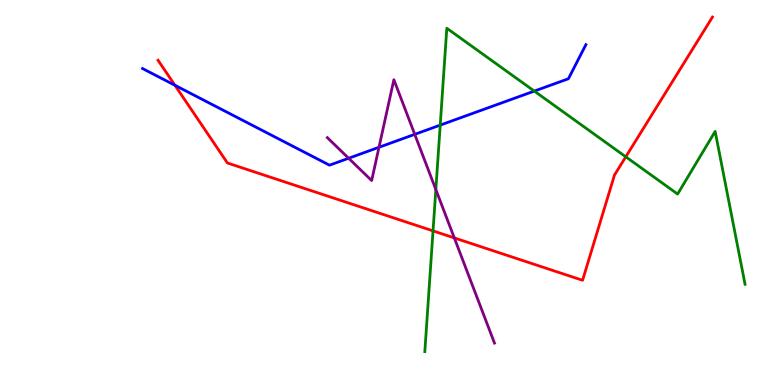[{'lines': ['blue', 'red'], 'intersections': [{'x': 2.26, 'y': 7.78}]}, {'lines': ['green', 'red'], 'intersections': [{'x': 5.59, 'y': 4.0}, {'x': 8.07, 'y': 5.93}]}, {'lines': ['purple', 'red'], 'intersections': [{'x': 5.86, 'y': 3.82}]}, {'lines': ['blue', 'green'], 'intersections': [{'x': 5.68, 'y': 6.75}, {'x': 6.89, 'y': 7.63}]}, {'lines': ['blue', 'purple'], 'intersections': [{'x': 4.5, 'y': 5.89}, {'x': 4.89, 'y': 6.17}, {'x': 5.35, 'y': 6.51}]}, {'lines': ['green', 'purple'], 'intersections': [{'x': 5.62, 'y': 5.08}]}]